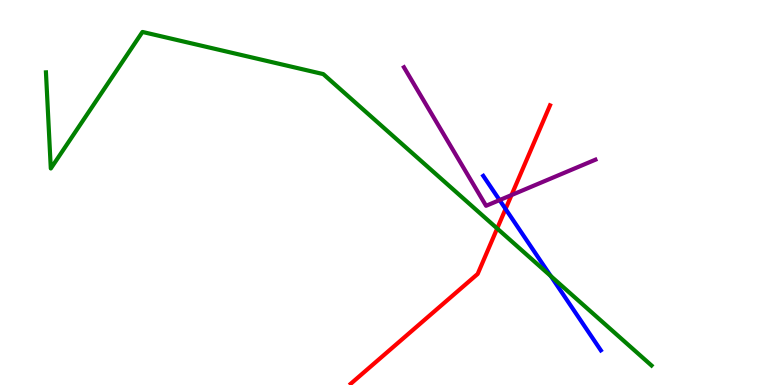[{'lines': ['blue', 'red'], 'intersections': [{'x': 6.52, 'y': 4.57}]}, {'lines': ['green', 'red'], 'intersections': [{'x': 6.42, 'y': 4.07}]}, {'lines': ['purple', 'red'], 'intersections': [{'x': 6.6, 'y': 4.93}]}, {'lines': ['blue', 'green'], 'intersections': [{'x': 7.11, 'y': 2.83}]}, {'lines': ['blue', 'purple'], 'intersections': [{'x': 6.45, 'y': 4.8}]}, {'lines': ['green', 'purple'], 'intersections': []}]